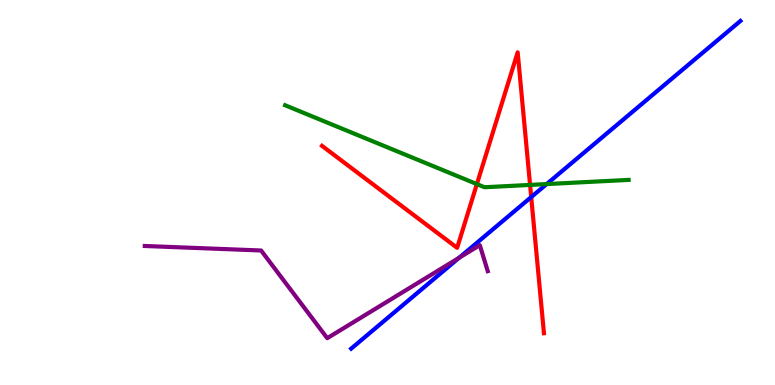[{'lines': ['blue', 'red'], 'intersections': [{'x': 6.85, 'y': 4.88}]}, {'lines': ['green', 'red'], 'intersections': [{'x': 6.15, 'y': 5.22}, {'x': 6.84, 'y': 5.2}]}, {'lines': ['purple', 'red'], 'intersections': []}, {'lines': ['blue', 'green'], 'intersections': [{'x': 7.05, 'y': 5.22}]}, {'lines': ['blue', 'purple'], 'intersections': [{'x': 5.92, 'y': 3.31}]}, {'lines': ['green', 'purple'], 'intersections': []}]